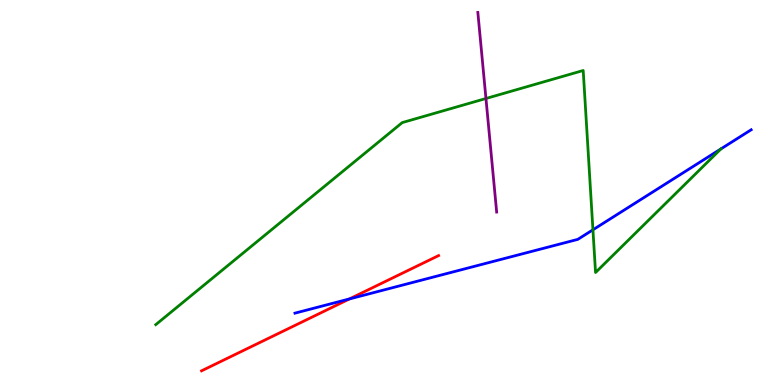[{'lines': ['blue', 'red'], 'intersections': [{'x': 4.51, 'y': 2.24}]}, {'lines': ['green', 'red'], 'intersections': []}, {'lines': ['purple', 'red'], 'intersections': []}, {'lines': ['blue', 'green'], 'intersections': [{'x': 7.65, 'y': 4.03}, {'x': 9.3, 'y': 6.13}]}, {'lines': ['blue', 'purple'], 'intersections': []}, {'lines': ['green', 'purple'], 'intersections': [{'x': 6.27, 'y': 7.44}]}]